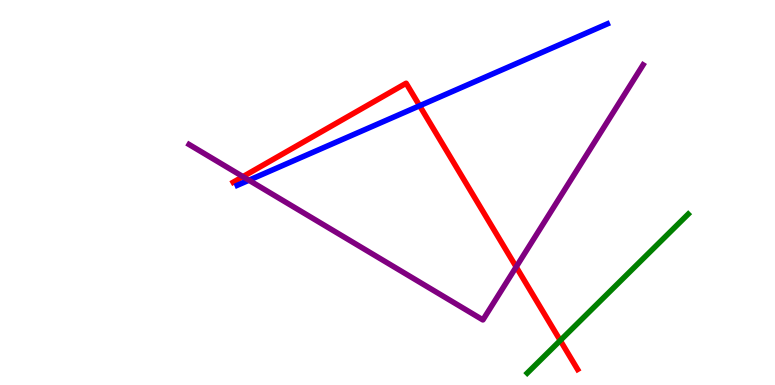[{'lines': ['blue', 'red'], 'intersections': [{'x': 5.41, 'y': 7.25}]}, {'lines': ['green', 'red'], 'intersections': [{'x': 7.23, 'y': 1.16}]}, {'lines': ['purple', 'red'], 'intersections': [{'x': 3.13, 'y': 5.41}, {'x': 6.66, 'y': 3.07}]}, {'lines': ['blue', 'green'], 'intersections': []}, {'lines': ['blue', 'purple'], 'intersections': [{'x': 3.21, 'y': 5.32}]}, {'lines': ['green', 'purple'], 'intersections': []}]